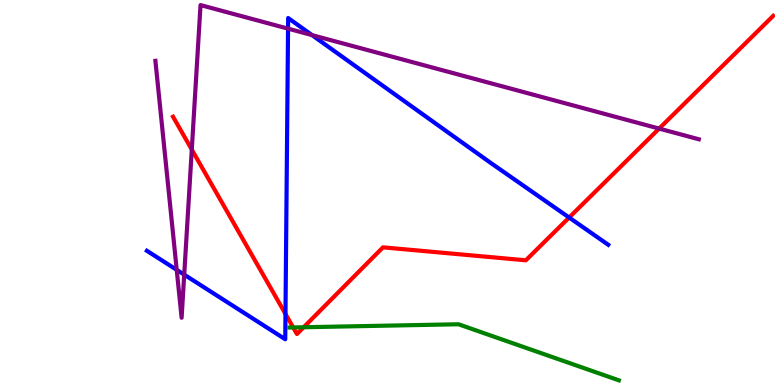[{'lines': ['blue', 'red'], 'intersections': [{'x': 3.68, 'y': 1.85}, {'x': 7.34, 'y': 4.35}]}, {'lines': ['green', 'red'], 'intersections': [{'x': 3.78, 'y': 1.49}, {'x': 3.92, 'y': 1.5}]}, {'lines': ['purple', 'red'], 'intersections': [{'x': 2.47, 'y': 6.11}, {'x': 8.5, 'y': 6.66}]}, {'lines': ['blue', 'green'], 'intersections': []}, {'lines': ['blue', 'purple'], 'intersections': [{'x': 2.28, 'y': 2.99}, {'x': 2.38, 'y': 2.87}, {'x': 3.72, 'y': 9.26}, {'x': 4.03, 'y': 9.09}]}, {'lines': ['green', 'purple'], 'intersections': []}]